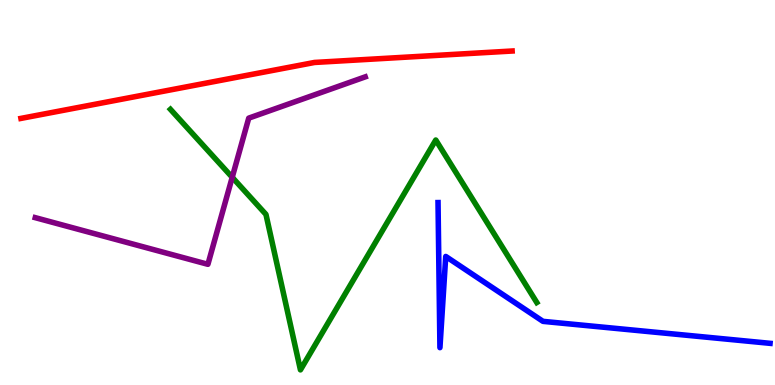[{'lines': ['blue', 'red'], 'intersections': []}, {'lines': ['green', 'red'], 'intersections': []}, {'lines': ['purple', 'red'], 'intersections': []}, {'lines': ['blue', 'green'], 'intersections': []}, {'lines': ['blue', 'purple'], 'intersections': []}, {'lines': ['green', 'purple'], 'intersections': [{'x': 3.0, 'y': 5.39}]}]